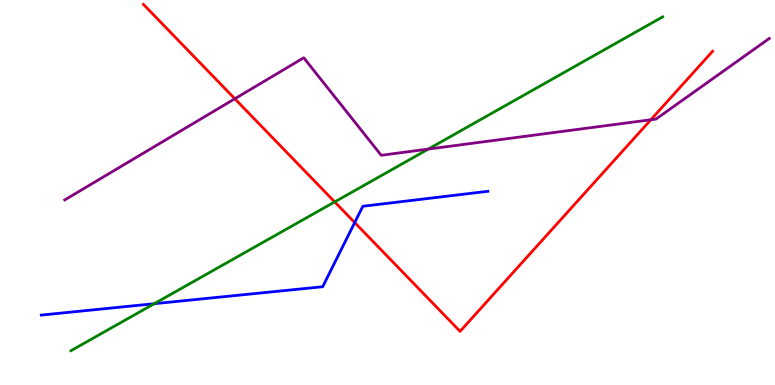[{'lines': ['blue', 'red'], 'intersections': [{'x': 4.58, 'y': 4.22}]}, {'lines': ['green', 'red'], 'intersections': [{'x': 4.32, 'y': 4.76}]}, {'lines': ['purple', 'red'], 'intersections': [{'x': 3.03, 'y': 7.43}, {'x': 8.4, 'y': 6.89}]}, {'lines': ['blue', 'green'], 'intersections': [{'x': 1.99, 'y': 2.11}]}, {'lines': ['blue', 'purple'], 'intersections': []}, {'lines': ['green', 'purple'], 'intersections': [{'x': 5.53, 'y': 6.13}]}]